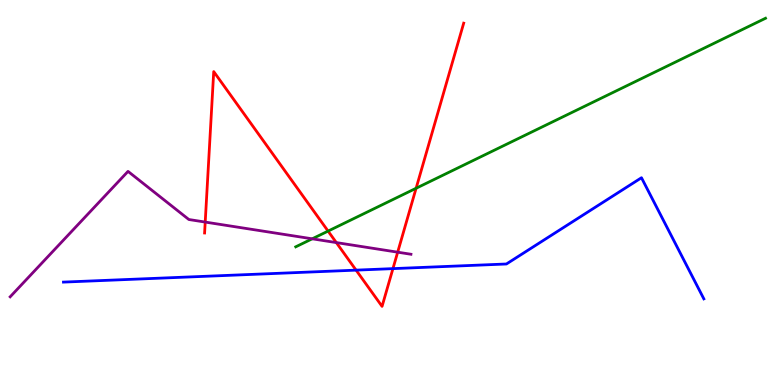[{'lines': ['blue', 'red'], 'intersections': [{'x': 4.59, 'y': 2.98}, {'x': 5.07, 'y': 3.02}]}, {'lines': ['green', 'red'], 'intersections': [{'x': 4.23, 'y': 4.0}, {'x': 5.37, 'y': 5.11}]}, {'lines': ['purple', 'red'], 'intersections': [{'x': 2.65, 'y': 4.23}, {'x': 4.34, 'y': 3.7}, {'x': 5.13, 'y': 3.45}]}, {'lines': ['blue', 'green'], 'intersections': []}, {'lines': ['blue', 'purple'], 'intersections': []}, {'lines': ['green', 'purple'], 'intersections': [{'x': 4.03, 'y': 3.8}]}]